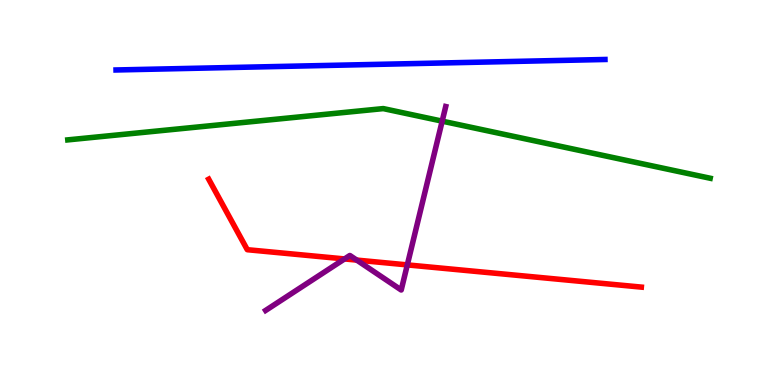[{'lines': ['blue', 'red'], 'intersections': []}, {'lines': ['green', 'red'], 'intersections': []}, {'lines': ['purple', 'red'], 'intersections': [{'x': 4.45, 'y': 3.27}, {'x': 4.6, 'y': 3.24}, {'x': 5.26, 'y': 3.12}]}, {'lines': ['blue', 'green'], 'intersections': []}, {'lines': ['blue', 'purple'], 'intersections': []}, {'lines': ['green', 'purple'], 'intersections': [{'x': 5.71, 'y': 6.85}]}]